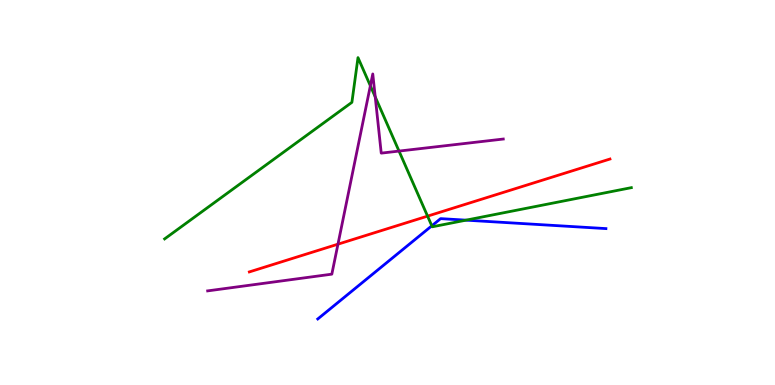[{'lines': ['blue', 'red'], 'intersections': []}, {'lines': ['green', 'red'], 'intersections': [{'x': 5.52, 'y': 4.39}]}, {'lines': ['purple', 'red'], 'intersections': [{'x': 4.36, 'y': 3.66}]}, {'lines': ['blue', 'green'], 'intersections': [{'x': 5.57, 'y': 4.13}, {'x': 6.01, 'y': 4.28}]}, {'lines': ['blue', 'purple'], 'intersections': []}, {'lines': ['green', 'purple'], 'intersections': [{'x': 4.78, 'y': 7.77}, {'x': 4.84, 'y': 7.48}, {'x': 5.15, 'y': 6.08}]}]